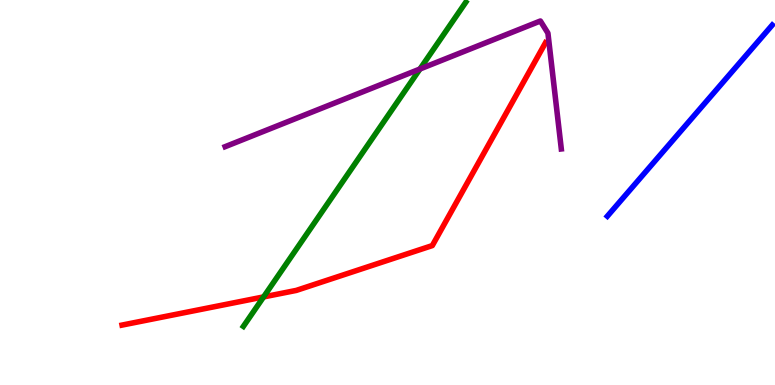[{'lines': ['blue', 'red'], 'intersections': []}, {'lines': ['green', 'red'], 'intersections': [{'x': 3.4, 'y': 2.29}]}, {'lines': ['purple', 'red'], 'intersections': []}, {'lines': ['blue', 'green'], 'intersections': []}, {'lines': ['blue', 'purple'], 'intersections': []}, {'lines': ['green', 'purple'], 'intersections': [{'x': 5.42, 'y': 8.21}]}]